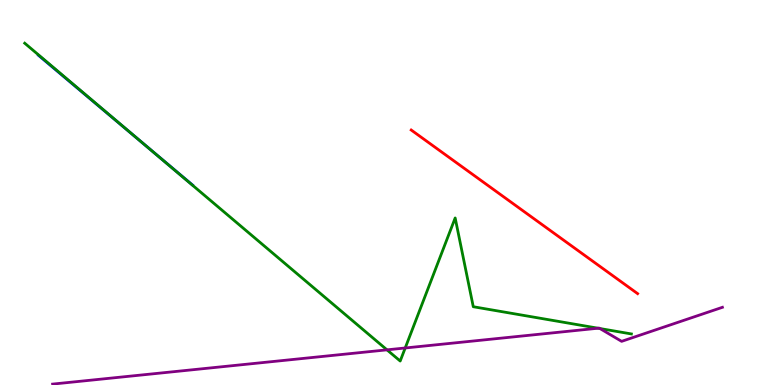[{'lines': ['blue', 'red'], 'intersections': []}, {'lines': ['green', 'red'], 'intersections': []}, {'lines': ['purple', 'red'], 'intersections': []}, {'lines': ['blue', 'green'], 'intersections': [{'x': 1.86, 'y': 6.25}]}, {'lines': ['blue', 'purple'], 'intersections': []}, {'lines': ['green', 'purple'], 'intersections': [{'x': 4.99, 'y': 0.913}, {'x': 5.23, 'y': 0.962}, {'x': 7.72, 'y': 1.47}, {'x': 7.74, 'y': 1.47}]}]